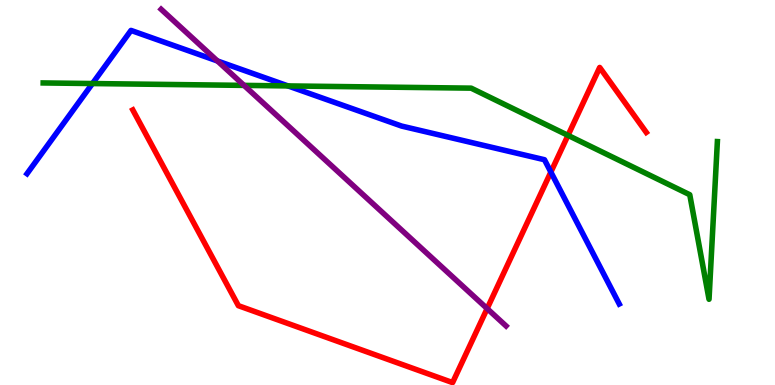[{'lines': ['blue', 'red'], 'intersections': [{'x': 7.11, 'y': 5.53}]}, {'lines': ['green', 'red'], 'intersections': [{'x': 7.33, 'y': 6.48}]}, {'lines': ['purple', 'red'], 'intersections': [{'x': 6.29, 'y': 1.98}]}, {'lines': ['blue', 'green'], 'intersections': [{'x': 1.19, 'y': 7.83}, {'x': 3.72, 'y': 7.77}]}, {'lines': ['blue', 'purple'], 'intersections': [{'x': 2.81, 'y': 8.42}]}, {'lines': ['green', 'purple'], 'intersections': [{'x': 3.15, 'y': 7.78}]}]